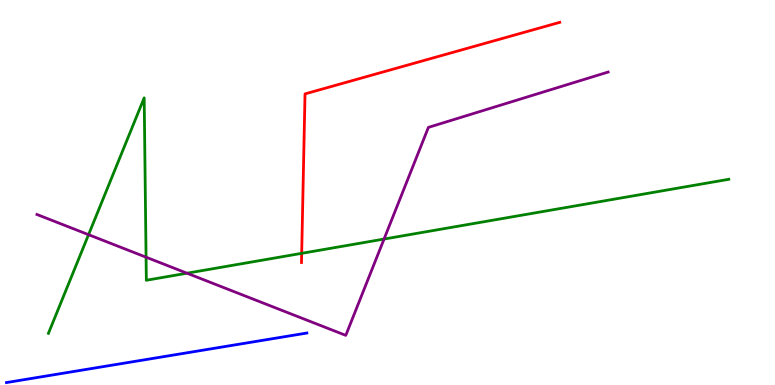[{'lines': ['blue', 'red'], 'intersections': []}, {'lines': ['green', 'red'], 'intersections': [{'x': 3.89, 'y': 3.42}]}, {'lines': ['purple', 'red'], 'intersections': []}, {'lines': ['blue', 'green'], 'intersections': []}, {'lines': ['blue', 'purple'], 'intersections': []}, {'lines': ['green', 'purple'], 'intersections': [{'x': 1.14, 'y': 3.9}, {'x': 1.88, 'y': 3.32}, {'x': 2.41, 'y': 2.9}, {'x': 4.96, 'y': 3.79}]}]